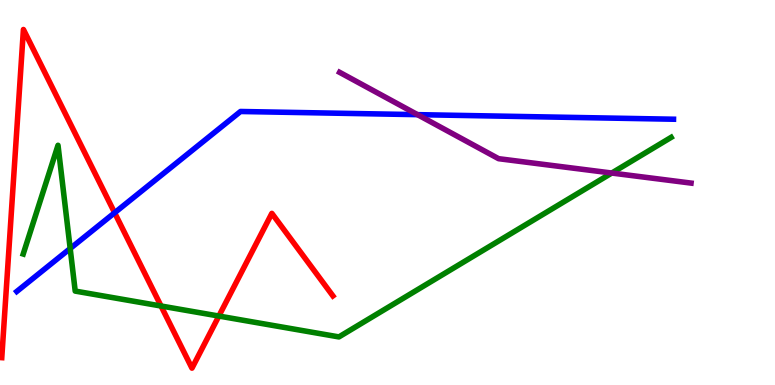[{'lines': ['blue', 'red'], 'intersections': [{'x': 1.48, 'y': 4.47}]}, {'lines': ['green', 'red'], 'intersections': [{'x': 2.08, 'y': 2.05}, {'x': 2.82, 'y': 1.79}]}, {'lines': ['purple', 'red'], 'intersections': []}, {'lines': ['blue', 'green'], 'intersections': [{'x': 0.906, 'y': 3.55}]}, {'lines': ['blue', 'purple'], 'intersections': [{'x': 5.39, 'y': 7.02}]}, {'lines': ['green', 'purple'], 'intersections': [{'x': 7.89, 'y': 5.51}]}]